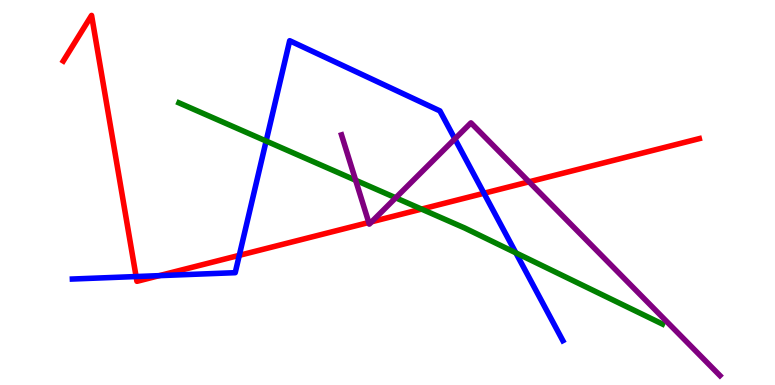[{'lines': ['blue', 'red'], 'intersections': [{'x': 1.76, 'y': 2.82}, {'x': 2.06, 'y': 2.84}, {'x': 3.09, 'y': 3.37}, {'x': 6.24, 'y': 4.98}]}, {'lines': ['green', 'red'], 'intersections': [{'x': 5.44, 'y': 4.57}]}, {'lines': ['purple', 'red'], 'intersections': [{'x': 4.76, 'y': 4.22}, {'x': 4.8, 'y': 4.24}, {'x': 6.83, 'y': 5.28}]}, {'lines': ['blue', 'green'], 'intersections': [{'x': 3.43, 'y': 6.34}, {'x': 6.66, 'y': 3.43}]}, {'lines': ['blue', 'purple'], 'intersections': [{'x': 5.87, 'y': 6.39}]}, {'lines': ['green', 'purple'], 'intersections': [{'x': 4.59, 'y': 5.32}, {'x': 5.11, 'y': 4.86}]}]